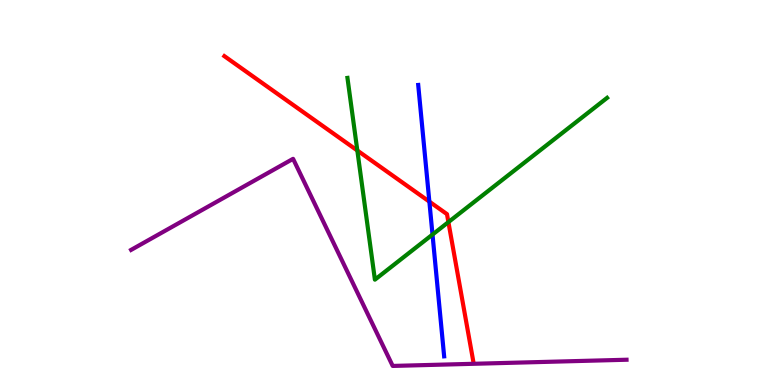[{'lines': ['blue', 'red'], 'intersections': [{'x': 5.54, 'y': 4.76}]}, {'lines': ['green', 'red'], 'intersections': [{'x': 4.61, 'y': 6.09}, {'x': 5.79, 'y': 4.23}]}, {'lines': ['purple', 'red'], 'intersections': []}, {'lines': ['blue', 'green'], 'intersections': [{'x': 5.58, 'y': 3.91}]}, {'lines': ['blue', 'purple'], 'intersections': []}, {'lines': ['green', 'purple'], 'intersections': []}]